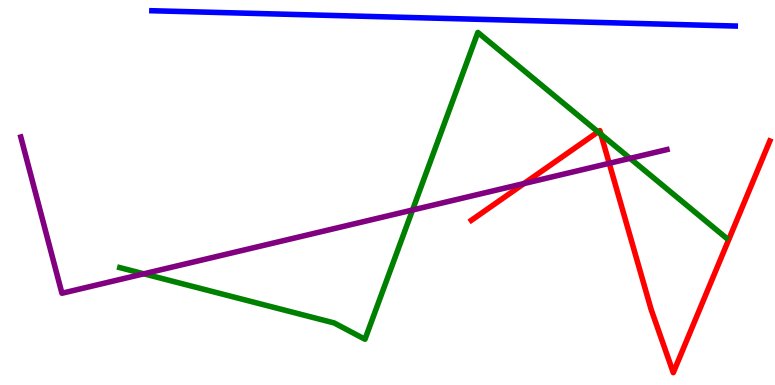[{'lines': ['blue', 'red'], 'intersections': []}, {'lines': ['green', 'red'], 'intersections': [{'x': 7.72, 'y': 6.57}, {'x': 7.75, 'y': 6.51}]}, {'lines': ['purple', 'red'], 'intersections': [{'x': 6.76, 'y': 5.23}, {'x': 7.86, 'y': 5.76}]}, {'lines': ['blue', 'green'], 'intersections': []}, {'lines': ['blue', 'purple'], 'intersections': []}, {'lines': ['green', 'purple'], 'intersections': [{'x': 1.86, 'y': 2.89}, {'x': 5.32, 'y': 4.55}, {'x': 8.13, 'y': 5.89}]}]